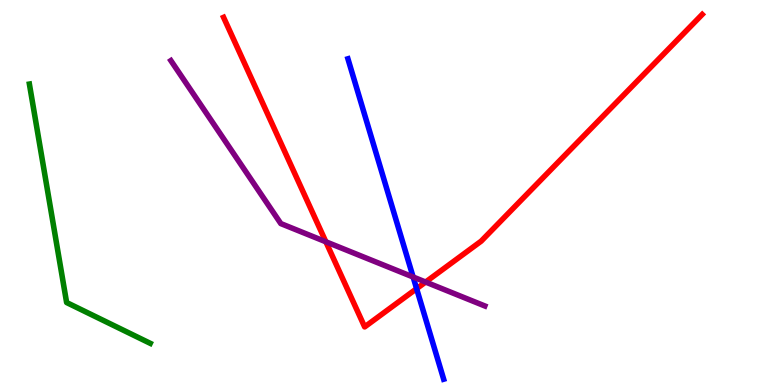[{'lines': ['blue', 'red'], 'intersections': [{'x': 5.38, 'y': 2.5}]}, {'lines': ['green', 'red'], 'intersections': []}, {'lines': ['purple', 'red'], 'intersections': [{'x': 4.2, 'y': 3.72}, {'x': 5.49, 'y': 2.67}]}, {'lines': ['blue', 'green'], 'intersections': []}, {'lines': ['blue', 'purple'], 'intersections': [{'x': 5.33, 'y': 2.81}]}, {'lines': ['green', 'purple'], 'intersections': []}]